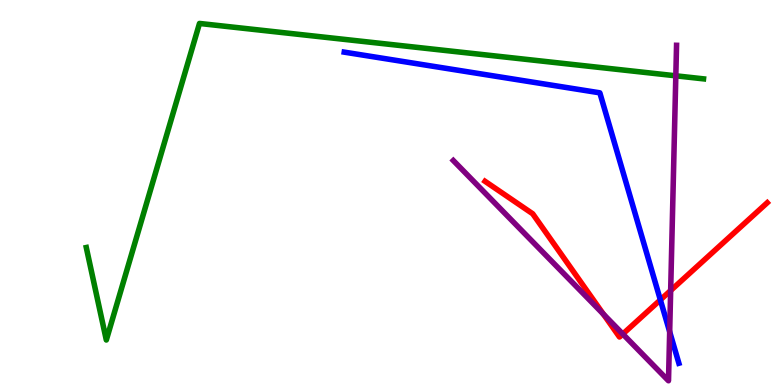[{'lines': ['blue', 'red'], 'intersections': [{'x': 8.52, 'y': 2.21}]}, {'lines': ['green', 'red'], 'intersections': []}, {'lines': ['purple', 'red'], 'intersections': [{'x': 7.79, 'y': 1.84}, {'x': 8.04, 'y': 1.32}, {'x': 8.65, 'y': 2.45}]}, {'lines': ['blue', 'green'], 'intersections': []}, {'lines': ['blue', 'purple'], 'intersections': [{'x': 8.64, 'y': 1.38}]}, {'lines': ['green', 'purple'], 'intersections': [{'x': 8.72, 'y': 8.03}]}]